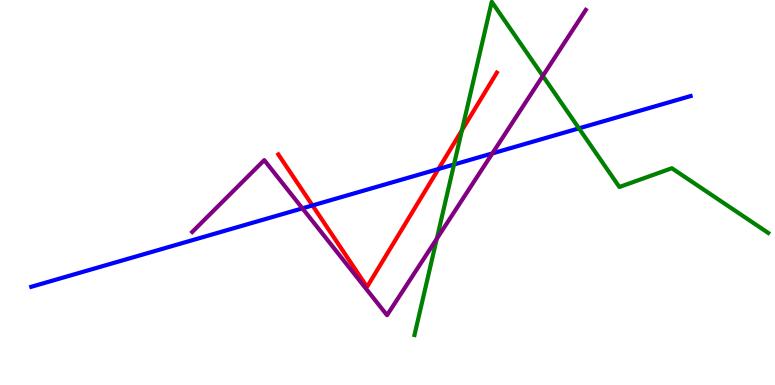[{'lines': ['blue', 'red'], 'intersections': [{'x': 4.03, 'y': 4.66}, {'x': 5.66, 'y': 5.61}]}, {'lines': ['green', 'red'], 'intersections': [{'x': 5.96, 'y': 6.62}]}, {'lines': ['purple', 'red'], 'intersections': []}, {'lines': ['blue', 'green'], 'intersections': [{'x': 5.86, 'y': 5.73}, {'x': 7.47, 'y': 6.67}]}, {'lines': ['blue', 'purple'], 'intersections': [{'x': 3.9, 'y': 4.59}, {'x': 6.35, 'y': 6.02}]}, {'lines': ['green', 'purple'], 'intersections': [{'x': 5.64, 'y': 3.8}, {'x': 7.0, 'y': 8.03}]}]